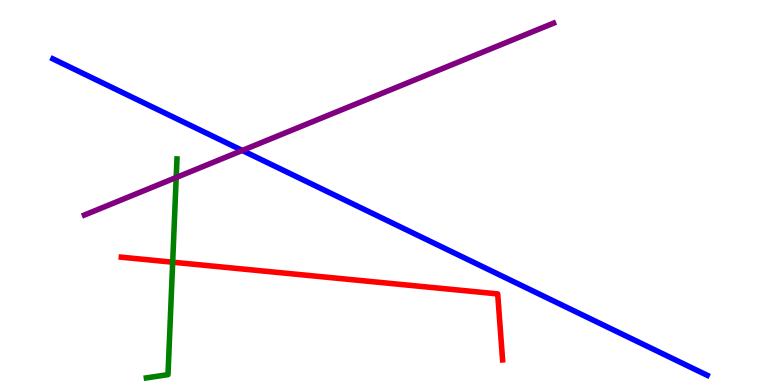[{'lines': ['blue', 'red'], 'intersections': []}, {'lines': ['green', 'red'], 'intersections': [{'x': 2.23, 'y': 3.19}]}, {'lines': ['purple', 'red'], 'intersections': []}, {'lines': ['blue', 'green'], 'intersections': []}, {'lines': ['blue', 'purple'], 'intersections': [{'x': 3.13, 'y': 6.09}]}, {'lines': ['green', 'purple'], 'intersections': [{'x': 2.27, 'y': 5.39}]}]